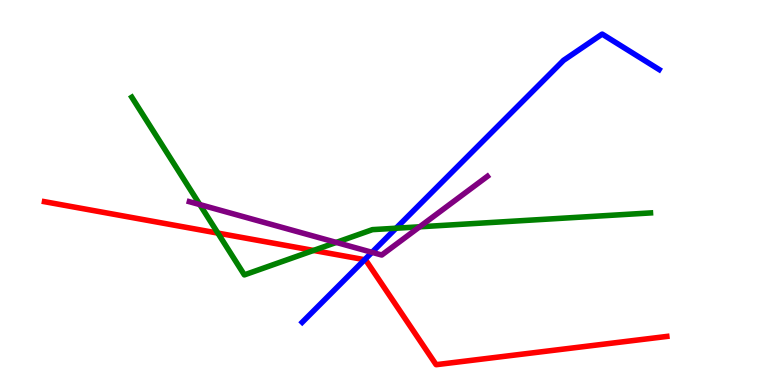[{'lines': ['blue', 'red'], 'intersections': [{'x': 4.71, 'y': 3.25}]}, {'lines': ['green', 'red'], 'intersections': [{'x': 2.81, 'y': 3.95}, {'x': 4.05, 'y': 3.49}]}, {'lines': ['purple', 'red'], 'intersections': []}, {'lines': ['blue', 'green'], 'intersections': [{'x': 5.11, 'y': 4.07}]}, {'lines': ['blue', 'purple'], 'intersections': [{'x': 4.8, 'y': 3.45}]}, {'lines': ['green', 'purple'], 'intersections': [{'x': 2.58, 'y': 4.69}, {'x': 4.34, 'y': 3.7}, {'x': 5.41, 'y': 4.11}]}]